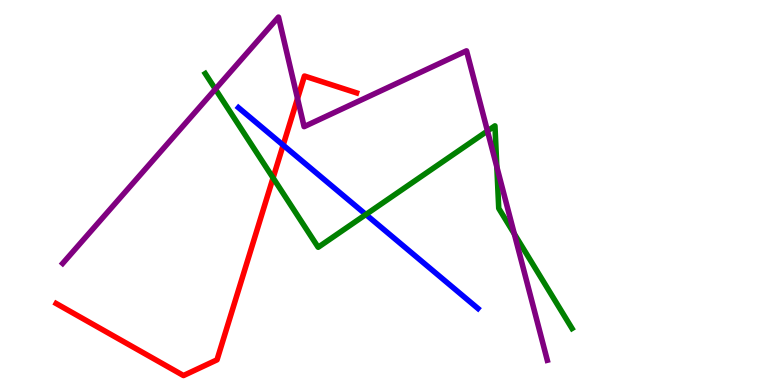[{'lines': ['blue', 'red'], 'intersections': [{'x': 3.65, 'y': 6.23}]}, {'lines': ['green', 'red'], 'intersections': [{'x': 3.52, 'y': 5.38}]}, {'lines': ['purple', 'red'], 'intersections': [{'x': 3.84, 'y': 7.44}]}, {'lines': ['blue', 'green'], 'intersections': [{'x': 4.72, 'y': 4.43}]}, {'lines': ['blue', 'purple'], 'intersections': []}, {'lines': ['green', 'purple'], 'intersections': [{'x': 2.78, 'y': 7.69}, {'x': 6.29, 'y': 6.6}, {'x': 6.41, 'y': 5.66}, {'x': 6.64, 'y': 3.92}]}]